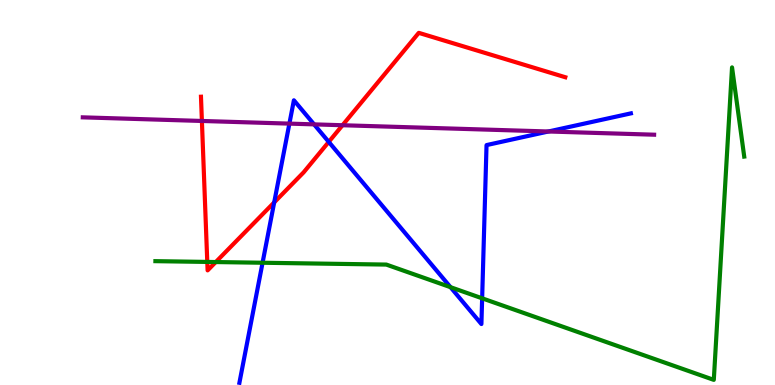[{'lines': ['blue', 'red'], 'intersections': [{'x': 3.54, 'y': 4.74}, {'x': 4.24, 'y': 6.31}]}, {'lines': ['green', 'red'], 'intersections': [{'x': 2.67, 'y': 3.2}, {'x': 2.78, 'y': 3.19}]}, {'lines': ['purple', 'red'], 'intersections': [{'x': 2.61, 'y': 6.86}, {'x': 4.42, 'y': 6.75}]}, {'lines': ['blue', 'green'], 'intersections': [{'x': 3.39, 'y': 3.18}, {'x': 5.81, 'y': 2.54}, {'x': 6.22, 'y': 2.25}]}, {'lines': ['blue', 'purple'], 'intersections': [{'x': 3.73, 'y': 6.79}, {'x': 4.05, 'y': 6.77}, {'x': 7.08, 'y': 6.58}]}, {'lines': ['green', 'purple'], 'intersections': []}]